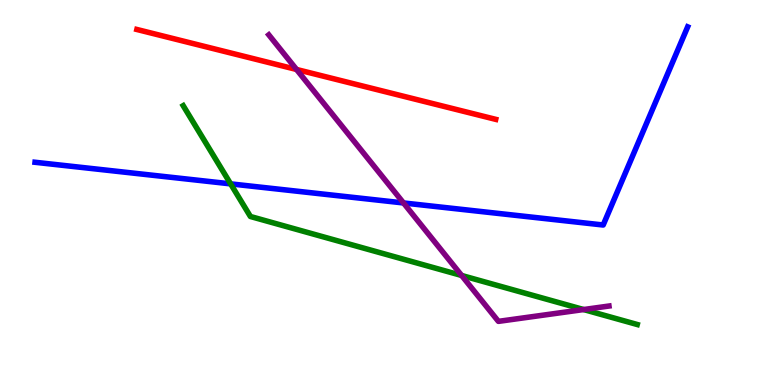[{'lines': ['blue', 'red'], 'intersections': []}, {'lines': ['green', 'red'], 'intersections': []}, {'lines': ['purple', 'red'], 'intersections': [{'x': 3.83, 'y': 8.2}]}, {'lines': ['blue', 'green'], 'intersections': [{'x': 2.98, 'y': 5.22}]}, {'lines': ['blue', 'purple'], 'intersections': [{'x': 5.21, 'y': 4.73}]}, {'lines': ['green', 'purple'], 'intersections': [{'x': 5.96, 'y': 2.84}, {'x': 7.53, 'y': 1.96}]}]